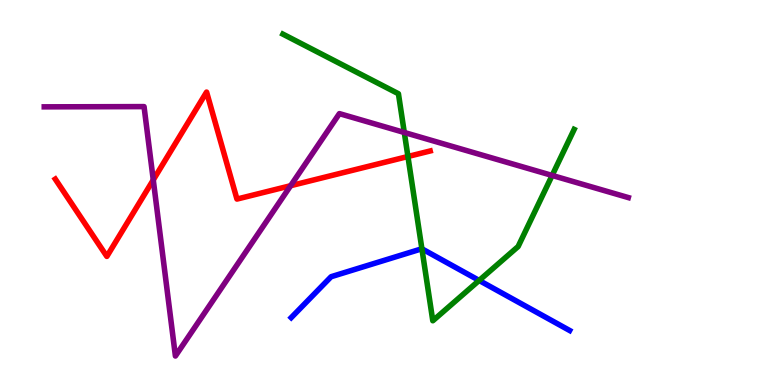[{'lines': ['blue', 'red'], 'intersections': []}, {'lines': ['green', 'red'], 'intersections': [{'x': 5.26, 'y': 5.93}]}, {'lines': ['purple', 'red'], 'intersections': [{'x': 1.98, 'y': 5.33}, {'x': 3.75, 'y': 5.18}]}, {'lines': ['blue', 'green'], 'intersections': [{'x': 5.44, 'y': 3.54}, {'x': 6.18, 'y': 2.72}]}, {'lines': ['blue', 'purple'], 'intersections': []}, {'lines': ['green', 'purple'], 'intersections': [{'x': 5.22, 'y': 6.56}, {'x': 7.12, 'y': 5.44}]}]